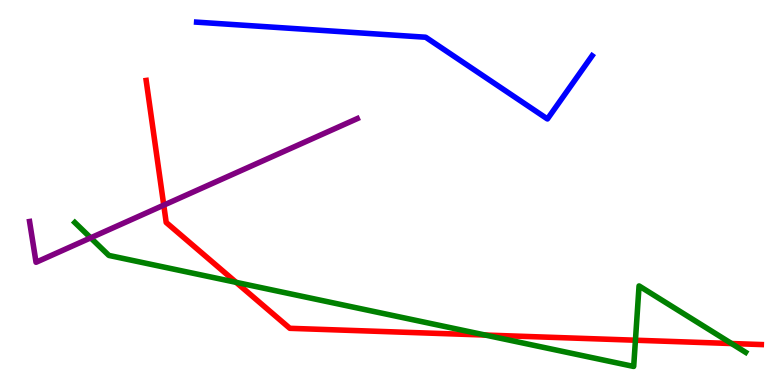[{'lines': ['blue', 'red'], 'intersections': []}, {'lines': ['green', 'red'], 'intersections': [{'x': 3.05, 'y': 2.67}, {'x': 6.26, 'y': 1.3}, {'x': 8.2, 'y': 1.16}, {'x': 9.44, 'y': 1.08}]}, {'lines': ['purple', 'red'], 'intersections': [{'x': 2.11, 'y': 4.67}]}, {'lines': ['blue', 'green'], 'intersections': []}, {'lines': ['blue', 'purple'], 'intersections': []}, {'lines': ['green', 'purple'], 'intersections': [{'x': 1.17, 'y': 3.82}]}]